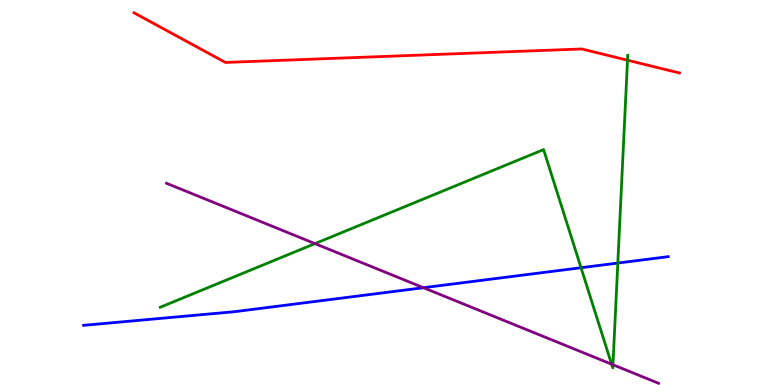[{'lines': ['blue', 'red'], 'intersections': []}, {'lines': ['green', 'red'], 'intersections': [{'x': 8.1, 'y': 8.44}]}, {'lines': ['purple', 'red'], 'intersections': []}, {'lines': ['blue', 'green'], 'intersections': [{'x': 7.5, 'y': 3.05}, {'x': 7.97, 'y': 3.17}]}, {'lines': ['blue', 'purple'], 'intersections': [{'x': 5.46, 'y': 2.53}]}, {'lines': ['green', 'purple'], 'intersections': [{'x': 4.06, 'y': 3.67}, {'x': 7.89, 'y': 0.54}, {'x': 7.91, 'y': 0.526}]}]